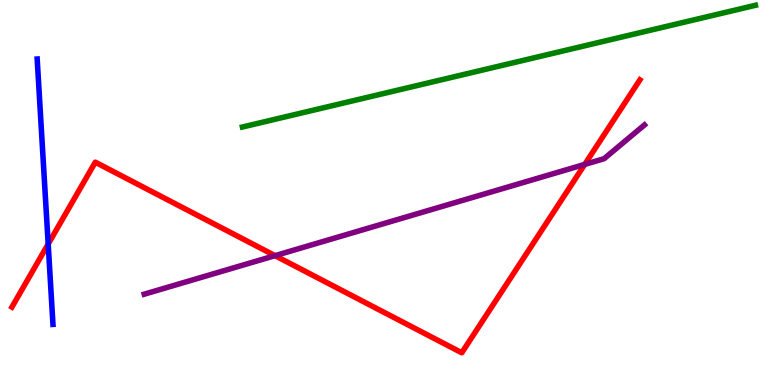[{'lines': ['blue', 'red'], 'intersections': [{'x': 0.622, 'y': 3.66}]}, {'lines': ['green', 'red'], 'intersections': []}, {'lines': ['purple', 'red'], 'intersections': [{'x': 3.55, 'y': 3.36}, {'x': 7.54, 'y': 5.73}]}, {'lines': ['blue', 'green'], 'intersections': []}, {'lines': ['blue', 'purple'], 'intersections': []}, {'lines': ['green', 'purple'], 'intersections': []}]